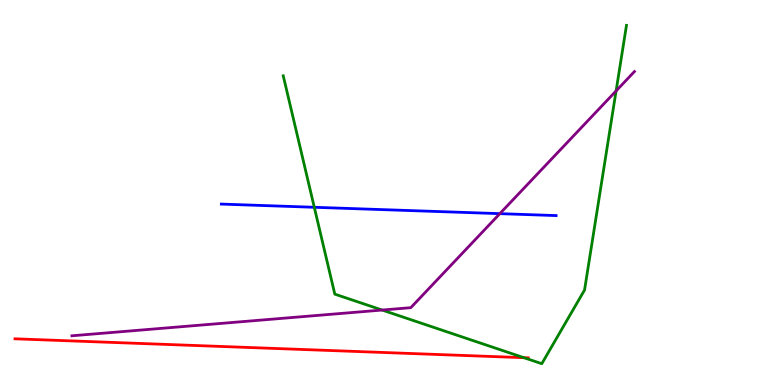[{'lines': ['blue', 'red'], 'intersections': []}, {'lines': ['green', 'red'], 'intersections': [{'x': 6.76, 'y': 0.709}]}, {'lines': ['purple', 'red'], 'intersections': []}, {'lines': ['blue', 'green'], 'intersections': [{'x': 4.06, 'y': 4.62}]}, {'lines': ['blue', 'purple'], 'intersections': [{'x': 6.45, 'y': 4.45}]}, {'lines': ['green', 'purple'], 'intersections': [{'x': 4.93, 'y': 1.95}, {'x': 7.95, 'y': 7.64}]}]